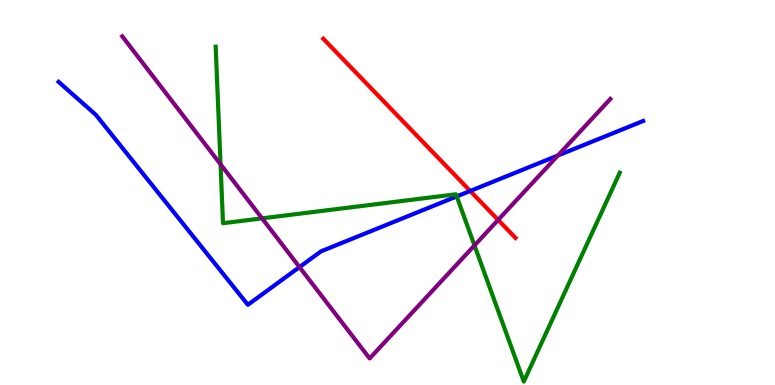[{'lines': ['blue', 'red'], 'intersections': [{'x': 6.07, 'y': 5.04}]}, {'lines': ['green', 'red'], 'intersections': []}, {'lines': ['purple', 'red'], 'intersections': [{'x': 6.43, 'y': 4.29}]}, {'lines': ['blue', 'green'], 'intersections': [{'x': 5.89, 'y': 4.9}]}, {'lines': ['blue', 'purple'], 'intersections': [{'x': 3.86, 'y': 3.06}, {'x': 7.2, 'y': 5.96}]}, {'lines': ['green', 'purple'], 'intersections': [{'x': 2.85, 'y': 5.73}, {'x': 3.38, 'y': 4.33}, {'x': 6.12, 'y': 3.63}]}]